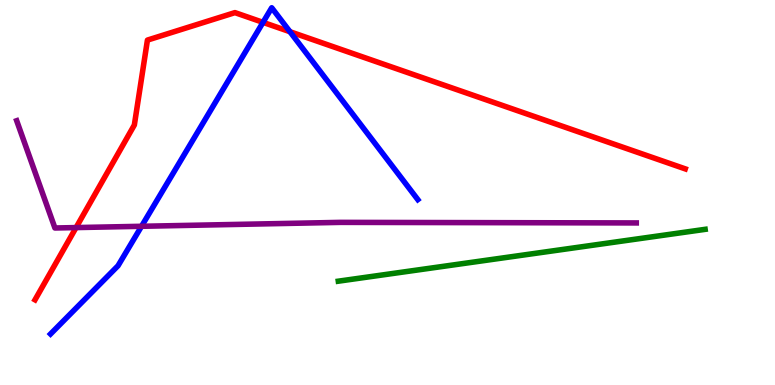[{'lines': ['blue', 'red'], 'intersections': [{'x': 3.39, 'y': 9.42}, {'x': 3.74, 'y': 9.18}]}, {'lines': ['green', 'red'], 'intersections': []}, {'lines': ['purple', 'red'], 'intersections': [{'x': 0.981, 'y': 4.09}]}, {'lines': ['blue', 'green'], 'intersections': []}, {'lines': ['blue', 'purple'], 'intersections': [{'x': 1.83, 'y': 4.12}]}, {'lines': ['green', 'purple'], 'intersections': []}]